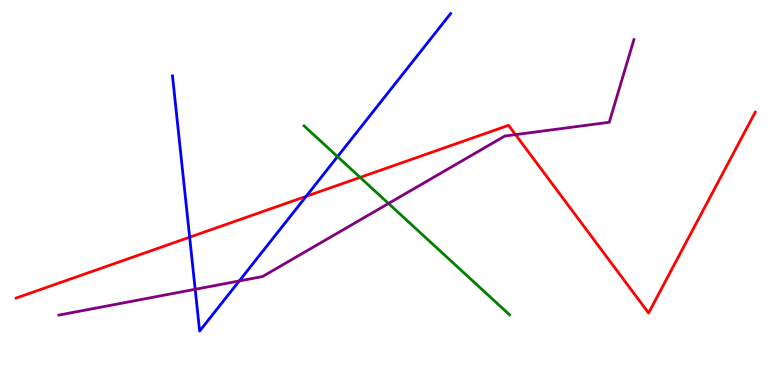[{'lines': ['blue', 'red'], 'intersections': [{'x': 2.45, 'y': 3.84}, {'x': 3.95, 'y': 4.9}]}, {'lines': ['green', 'red'], 'intersections': [{'x': 4.65, 'y': 5.39}]}, {'lines': ['purple', 'red'], 'intersections': [{'x': 6.65, 'y': 6.5}]}, {'lines': ['blue', 'green'], 'intersections': [{'x': 4.36, 'y': 5.93}]}, {'lines': ['blue', 'purple'], 'intersections': [{'x': 2.52, 'y': 2.49}, {'x': 3.09, 'y': 2.7}]}, {'lines': ['green', 'purple'], 'intersections': [{'x': 5.01, 'y': 4.71}]}]